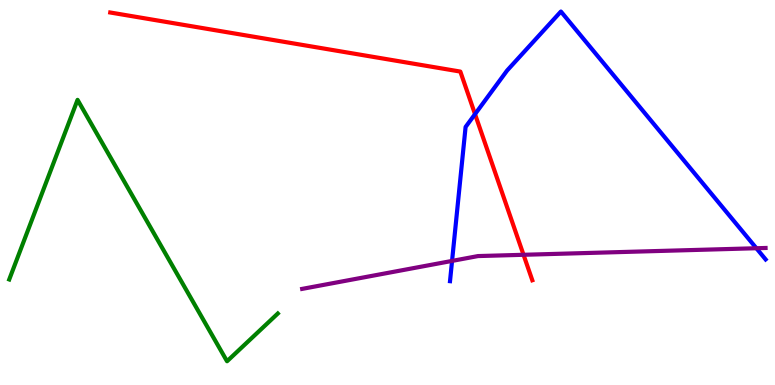[{'lines': ['blue', 'red'], 'intersections': [{'x': 6.13, 'y': 7.04}]}, {'lines': ['green', 'red'], 'intersections': []}, {'lines': ['purple', 'red'], 'intersections': [{'x': 6.76, 'y': 3.38}]}, {'lines': ['blue', 'green'], 'intersections': []}, {'lines': ['blue', 'purple'], 'intersections': [{'x': 5.83, 'y': 3.22}, {'x': 9.76, 'y': 3.55}]}, {'lines': ['green', 'purple'], 'intersections': []}]